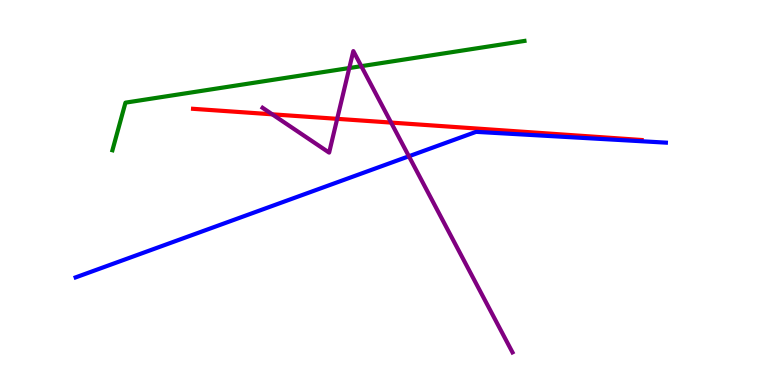[{'lines': ['blue', 'red'], 'intersections': []}, {'lines': ['green', 'red'], 'intersections': []}, {'lines': ['purple', 'red'], 'intersections': [{'x': 3.51, 'y': 7.03}, {'x': 4.35, 'y': 6.91}, {'x': 5.05, 'y': 6.82}]}, {'lines': ['blue', 'green'], 'intersections': []}, {'lines': ['blue', 'purple'], 'intersections': [{'x': 5.28, 'y': 5.94}]}, {'lines': ['green', 'purple'], 'intersections': [{'x': 4.51, 'y': 8.23}, {'x': 4.66, 'y': 8.28}]}]